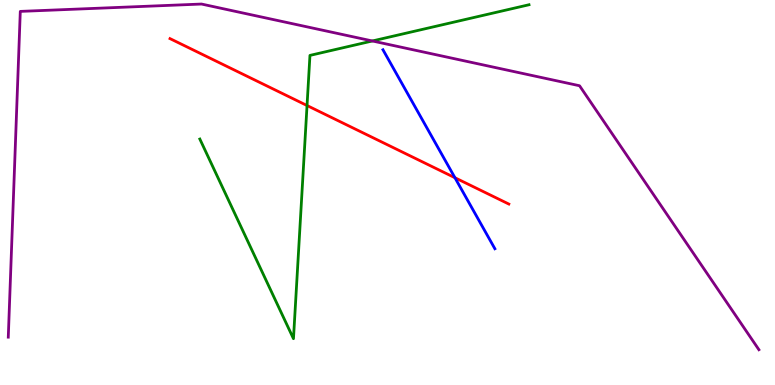[{'lines': ['blue', 'red'], 'intersections': [{'x': 5.87, 'y': 5.38}]}, {'lines': ['green', 'red'], 'intersections': [{'x': 3.96, 'y': 7.26}]}, {'lines': ['purple', 'red'], 'intersections': []}, {'lines': ['blue', 'green'], 'intersections': []}, {'lines': ['blue', 'purple'], 'intersections': []}, {'lines': ['green', 'purple'], 'intersections': [{'x': 4.8, 'y': 8.94}]}]